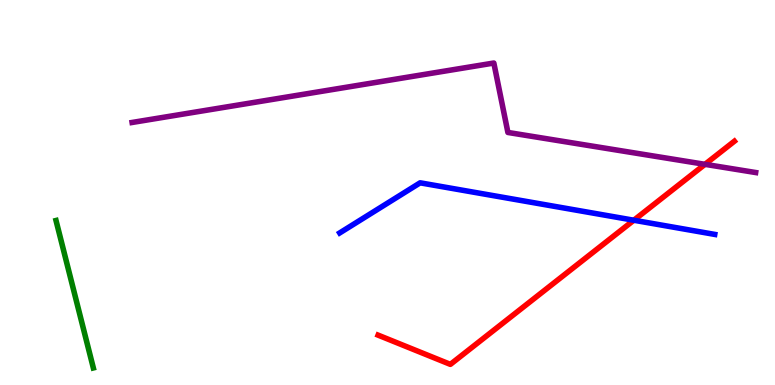[{'lines': ['blue', 'red'], 'intersections': [{'x': 8.18, 'y': 4.28}]}, {'lines': ['green', 'red'], 'intersections': []}, {'lines': ['purple', 'red'], 'intersections': [{'x': 9.1, 'y': 5.73}]}, {'lines': ['blue', 'green'], 'intersections': []}, {'lines': ['blue', 'purple'], 'intersections': []}, {'lines': ['green', 'purple'], 'intersections': []}]